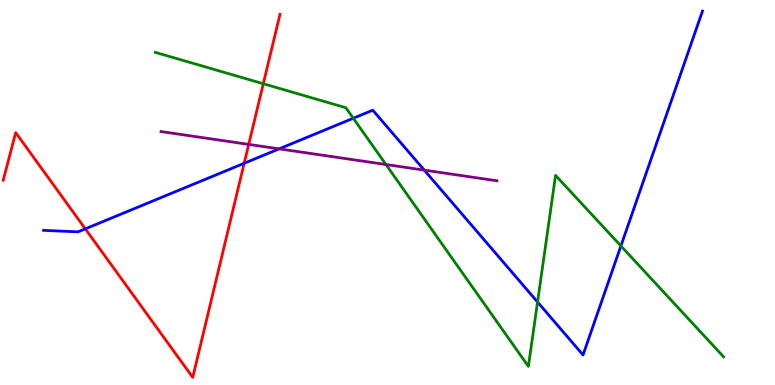[{'lines': ['blue', 'red'], 'intersections': [{'x': 1.1, 'y': 4.06}, {'x': 3.15, 'y': 5.76}]}, {'lines': ['green', 'red'], 'intersections': [{'x': 3.4, 'y': 7.83}]}, {'lines': ['purple', 'red'], 'intersections': [{'x': 3.21, 'y': 6.25}]}, {'lines': ['blue', 'green'], 'intersections': [{'x': 4.56, 'y': 6.93}, {'x': 6.94, 'y': 2.16}, {'x': 8.01, 'y': 3.61}]}, {'lines': ['blue', 'purple'], 'intersections': [{'x': 3.6, 'y': 6.13}, {'x': 5.47, 'y': 5.58}]}, {'lines': ['green', 'purple'], 'intersections': [{'x': 4.98, 'y': 5.73}]}]